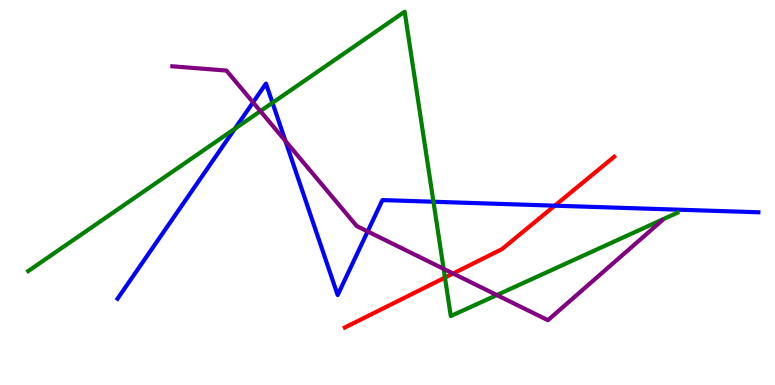[{'lines': ['blue', 'red'], 'intersections': [{'x': 7.16, 'y': 4.66}]}, {'lines': ['green', 'red'], 'intersections': [{'x': 5.74, 'y': 2.79}]}, {'lines': ['purple', 'red'], 'intersections': [{'x': 5.85, 'y': 2.9}]}, {'lines': ['blue', 'green'], 'intersections': [{'x': 3.03, 'y': 6.66}, {'x': 3.52, 'y': 7.33}, {'x': 5.59, 'y': 4.76}]}, {'lines': ['blue', 'purple'], 'intersections': [{'x': 3.27, 'y': 7.34}, {'x': 3.68, 'y': 6.34}, {'x': 4.74, 'y': 3.99}]}, {'lines': ['green', 'purple'], 'intersections': [{'x': 3.36, 'y': 7.11}, {'x': 5.72, 'y': 3.02}, {'x': 6.41, 'y': 2.34}]}]